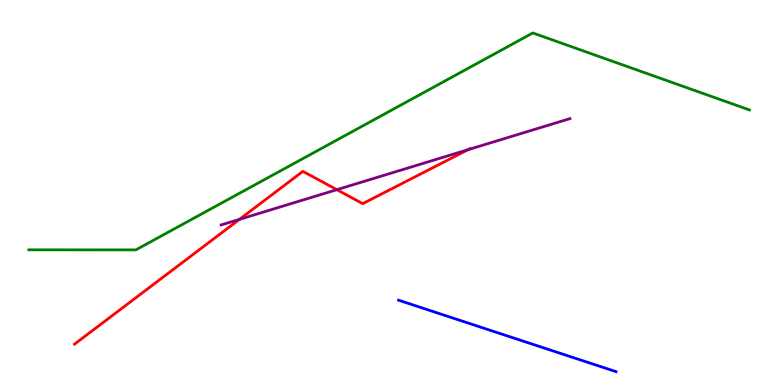[{'lines': ['blue', 'red'], 'intersections': []}, {'lines': ['green', 'red'], 'intersections': []}, {'lines': ['purple', 'red'], 'intersections': [{'x': 3.09, 'y': 4.3}, {'x': 4.35, 'y': 5.07}, {'x': 6.04, 'y': 6.11}]}, {'lines': ['blue', 'green'], 'intersections': []}, {'lines': ['blue', 'purple'], 'intersections': []}, {'lines': ['green', 'purple'], 'intersections': []}]